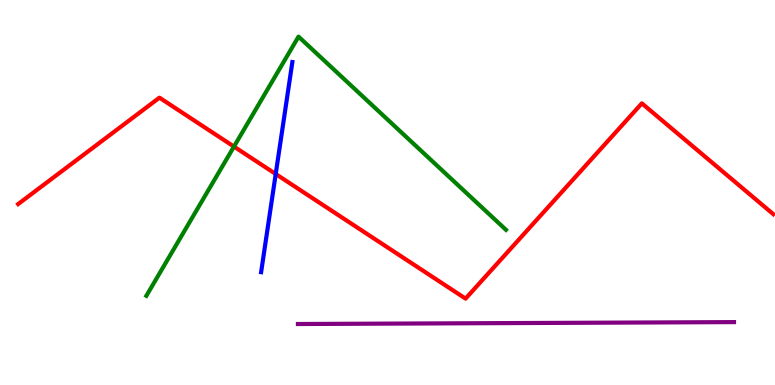[{'lines': ['blue', 'red'], 'intersections': [{'x': 3.56, 'y': 5.48}]}, {'lines': ['green', 'red'], 'intersections': [{'x': 3.02, 'y': 6.19}]}, {'lines': ['purple', 'red'], 'intersections': []}, {'lines': ['blue', 'green'], 'intersections': []}, {'lines': ['blue', 'purple'], 'intersections': []}, {'lines': ['green', 'purple'], 'intersections': []}]